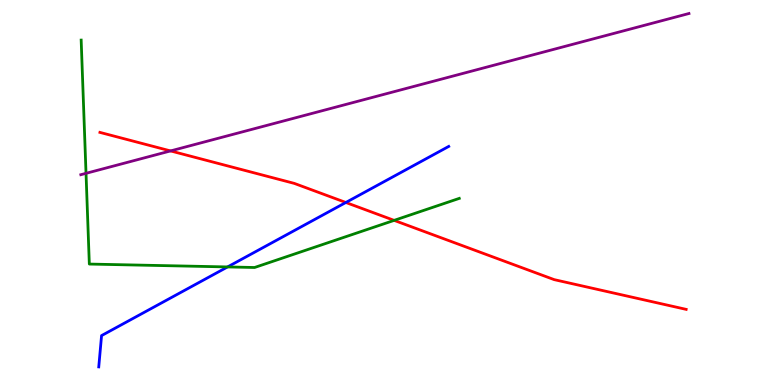[{'lines': ['blue', 'red'], 'intersections': [{'x': 4.46, 'y': 4.74}]}, {'lines': ['green', 'red'], 'intersections': [{'x': 5.09, 'y': 4.28}]}, {'lines': ['purple', 'red'], 'intersections': [{'x': 2.2, 'y': 6.08}]}, {'lines': ['blue', 'green'], 'intersections': [{'x': 2.94, 'y': 3.07}]}, {'lines': ['blue', 'purple'], 'intersections': []}, {'lines': ['green', 'purple'], 'intersections': [{'x': 1.11, 'y': 5.5}]}]